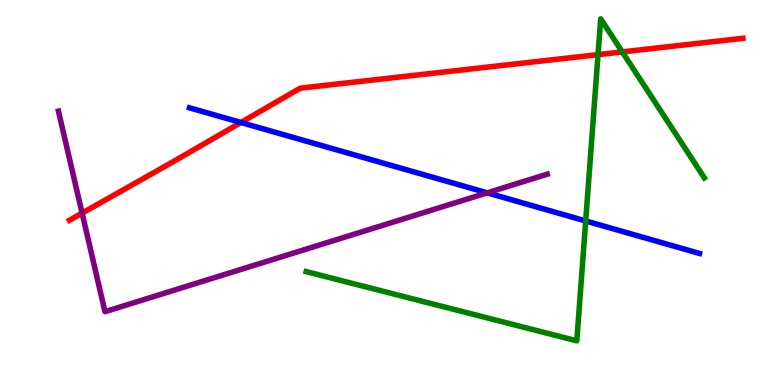[{'lines': ['blue', 'red'], 'intersections': [{'x': 3.11, 'y': 6.82}]}, {'lines': ['green', 'red'], 'intersections': [{'x': 7.72, 'y': 8.58}, {'x': 8.03, 'y': 8.65}]}, {'lines': ['purple', 'red'], 'intersections': [{'x': 1.06, 'y': 4.46}]}, {'lines': ['blue', 'green'], 'intersections': [{'x': 7.56, 'y': 4.26}]}, {'lines': ['blue', 'purple'], 'intersections': [{'x': 6.29, 'y': 4.99}]}, {'lines': ['green', 'purple'], 'intersections': []}]